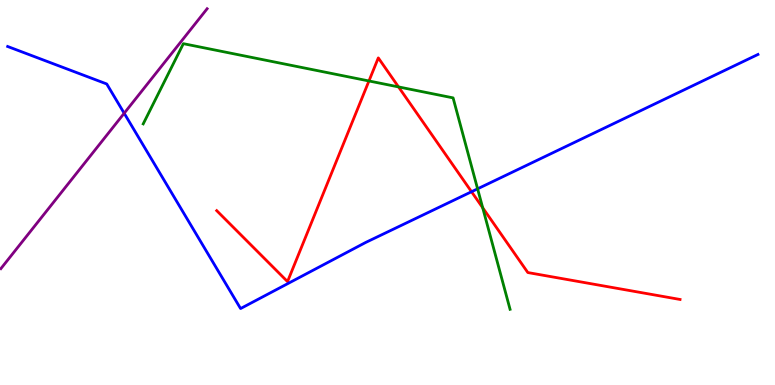[{'lines': ['blue', 'red'], 'intersections': [{'x': 6.08, 'y': 5.02}]}, {'lines': ['green', 'red'], 'intersections': [{'x': 4.76, 'y': 7.9}, {'x': 5.14, 'y': 7.74}, {'x': 6.23, 'y': 4.6}]}, {'lines': ['purple', 'red'], 'intersections': []}, {'lines': ['blue', 'green'], 'intersections': [{'x': 6.16, 'y': 5.1}]}, {'lines': ['blue', 'purple'], 'intersections': [{'x': 1.6, 'y': 7.06}]}, {'lines': ['green', 'purple'], 'intersections': []}]